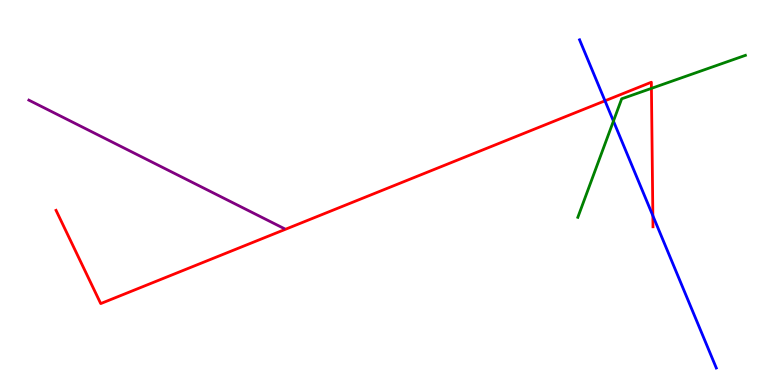[{'lines': ['blue', 'red'], 'intersections': [{'x': 7.81, 'y': 7.38}, {'x': 8.42, 'y': 4.4}]}, {'lines': ['green', 'red'], 'intersections': [{'x': 8.41, 'y': 7.7}]}, {'lines': ['purple', 'red'], 'intersections': []}, {'lines': ['blue', 'green'], 'intersections': [{'x': 7.92, 'y': 6.85}]}, {'lines': ['blue', 'purple'], 'intersections': []}, {'lines': ['green', 'purple'], 'intersections': []}]